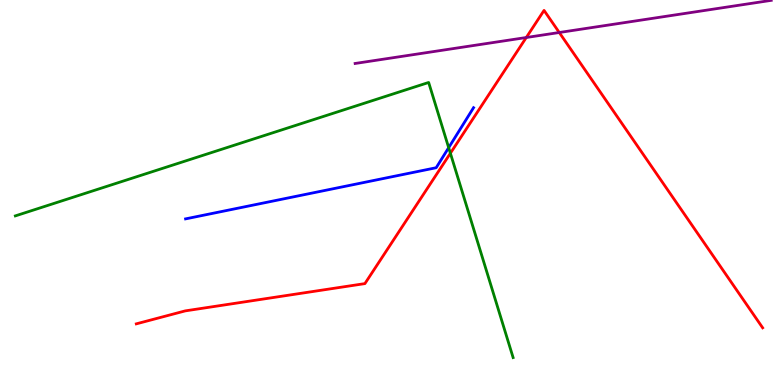[{'lines': ['blue', 'red'], 'intersections': []}, {'lines': ['green', 'red'], 'intersections': [{'x': 5.81, 'y': 6.02}]}, {'lines': ['purple', 'red'], 'intersections': [{'x': 6.79, 'y': 9.03}, {'x': 7.22, 'y': 9.16}]}, {'lines': ['blue', 'green'], 'intersections': [{'x': 5.79, 'y': 6.16}]}, {'lines': ['blue', 'purple'], 'intersections': []}, {'lines': ['green', 'purple'], 'intersections': []}]